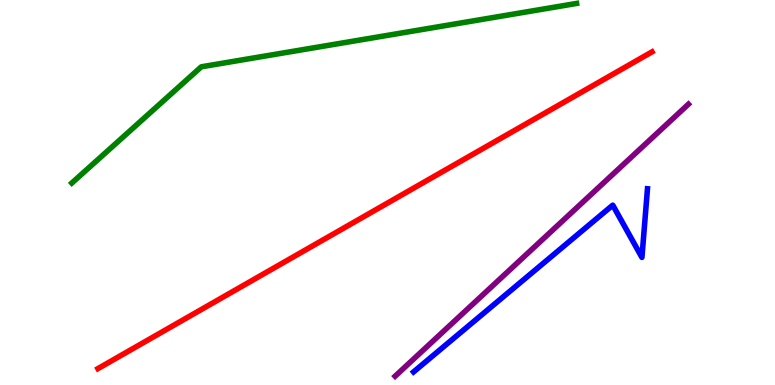[{'lines': ['blue', 'red'], 'intersections': []}, {'lines': ['green', 'red'], 'intersections': []}, {'lines': ['purple', 'red'], 'intersections': []}, {'lines': ['blue', 'green'], 'intersections': []}, {'lines': ['blue', 'purple'], 'intersections': []}, {'lines': ['green', 'purple'], 'intersections': []}]